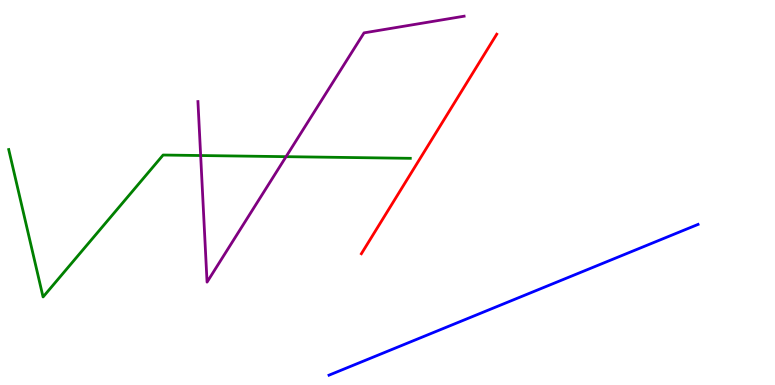[{'lines': ['blue', 'red'], 'intersections': []}, {'lines': ['green', 'red'], 'intersections': []}, {'lines': ['purple', 'red'], 'intersections': []}, {'lines': ['blue', 'green'], 'intersections': []}, {'lines': ['blue', 'purple'], 'intersections': []}, {'lines': ['green', 'purple'], 'intersections': [{'x': 2.59, 'y': 5.96}, {'x': 3.69, 'y': 5.93}]}]